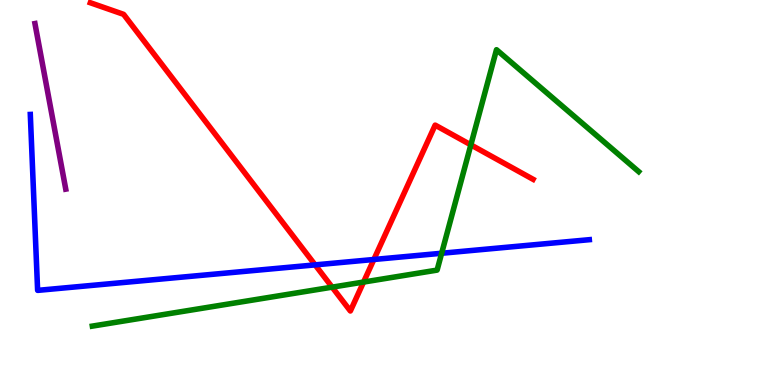[{'lines': ['blue', 'red'], 'intersections': [{'x': 4.07, 'y': 3.12}, {'x': 4.82, 'y': 3.26}]}, {'lines': ['green', 'red'], 'intersections': [{'x': 4.29, 'y': 2.54}, {'x': 4.69, 'y': 2.67}, {'x': 6.08, 'y': 6.24}]}, {'lines': ['purple', 'red'], 'intersections': []}, {'lines': ['blue', 'green'], 'intersections': [{'x': 5.7, 'y': 3.42}]}, {'lines': ['blue', 'purple'], 'intersections': []}, {'lines': ['green', 'purple'], 'intersections': []}]